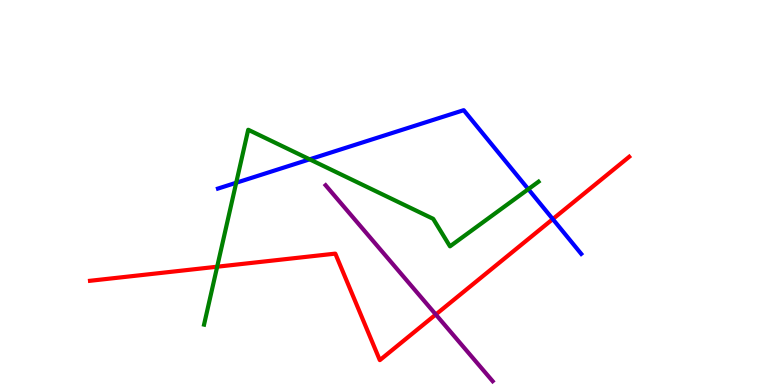[{'lines': ['blue', 'red'], 'intersections': [{'x': 7.13, 'y': 4.31}]}, {'lines': ['green', 'red'], 'intersections': [{'x': 2.8, 'y': 3.07}]}, {'lines': ['purple', 'red'], 'intersections': [{'x': 5.62, 'y': 1.83}]}, {'lines': ['blue', 'green'], 'intersections': [{'x': 3.05, 'y': 5.25}, {'x': 4.0, 'y': 5.86}, {'x': 6.82, 'y': 5.09}]}, {'lines': ['blue', 'purple'], 'intersections': []}, {'lines': ['green', 'purple'], 'intersections': []}]